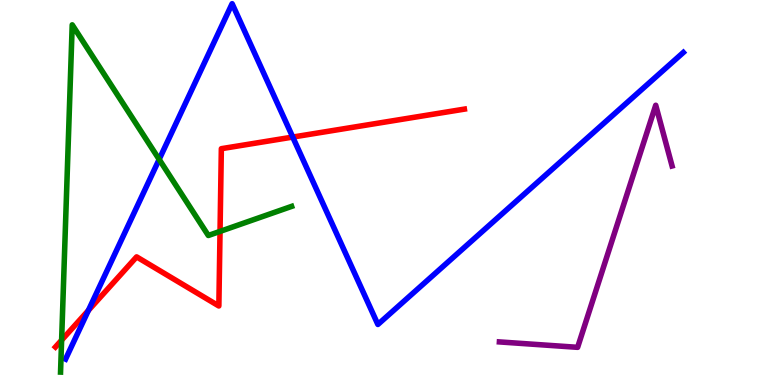[{'lines': ['blue', 'red'], 'intersections': [{'x': 1.14, 'y': 1.94}, {'x': 3.78, 'y': 6.44}]}, {'lines': ['green', 'red'], 'intersections': [{'x': 0.795, 'y': 1.16}, {'x': 2.84, 'y': 3.99}]}, {'lines': ['purple', 'red'], 'intersections': []}, {'lines': ['blue', 'green'], 'intersections': [{'x': 2.05, 'y': 5.86}]}, {'lines': ['blue', 'purple'], 'intersections': []}, {'lines': ['green', 'purple'], 'intersections': []}]